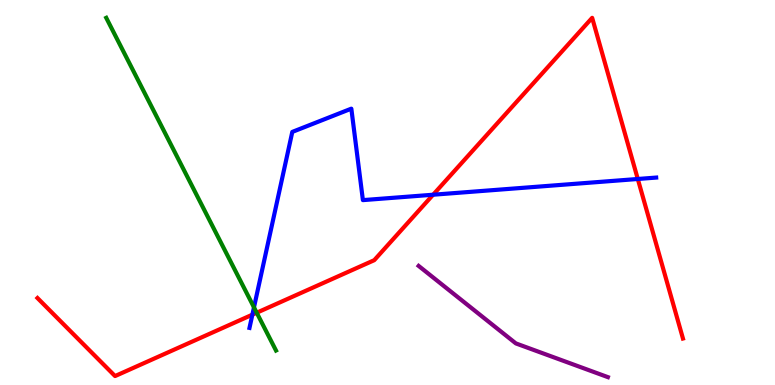[{'lines': ['blue', 'red'], 'intersections': [{'x': 3.26, 'y': 1.83}, {'x': 5.59, 'y': 4.94}, {'x': 8.23, 'y': 5.35}]}, {'lines': ['green', 'red'], 'intersections': [{'x': 3.31, 'y': 1.88}]}, {'lines': ['purple', 'red'], 'intersections': []}, {'lines': ['blue', 'green'], 'intersections': [{'x': 3.28, 'y': 2.02}]}, {'lines': ['blue', 'purple'], 'intersections': []}, {'lines': ['green', 'purple'], 'intersections': []}]